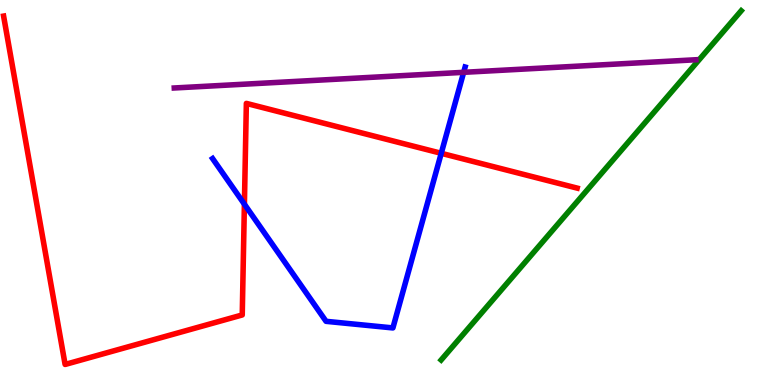[{'lines': ['blue', 'red'], 'intersections': [{'x': 3.15, 'y': 4.7}, {'x': 5.69, 'y': 6.02}]}, {'lines': ['green', 'red'], 'intersections': []}, {'lines': ['purple', 'red'], 'intersections': []}, {'lines': ['blue', 'green'], 'intersections': []}, {'lines': ['blue', 'purple'], 'intersections': [{'x': 5.98, 'y': 8.12}]}, {'lines': ['green', 'purple'], 'intersections': []}]